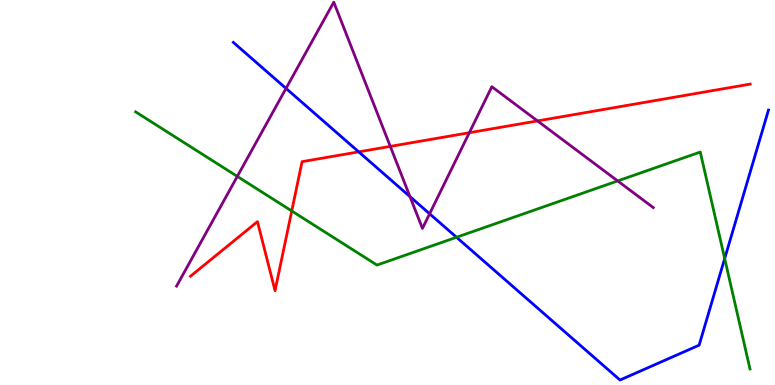[{'lines': ['blue', 'red'], 'intersections': [{'x': 4.63, 'y': 6.06}]}, {'lines': ['green', 'red'], 'intersections': [{'x': 3.76, 'y': 4.52}]}, {'lines': ['purple', 'red'], 'intersections': [{'x': 5.04, 'y': 6.2}, {'x': 6.06, 'y': 6.55}, {'x': 6.94, 'y': 6.86}]}, {'lines': ['blue', 'green'], 'intersections': [{'x': 5.89, 'y': 3.84}, {'x': 9.35, 'y': 3.28}]}, {'lines': ['blue', 'purple'], 'intersections': [{'x': 3.69, 'y': 7.7}, {'x': 5.29, 'y': 4.89}, {'x': 5.54, 'y': 4.45}]}, {'lines': ['green', 'purple'], 'intersections': [{'x': 3.06, 'y': 5.42}, {'x': 7.97, 'y': 5.3}]}]